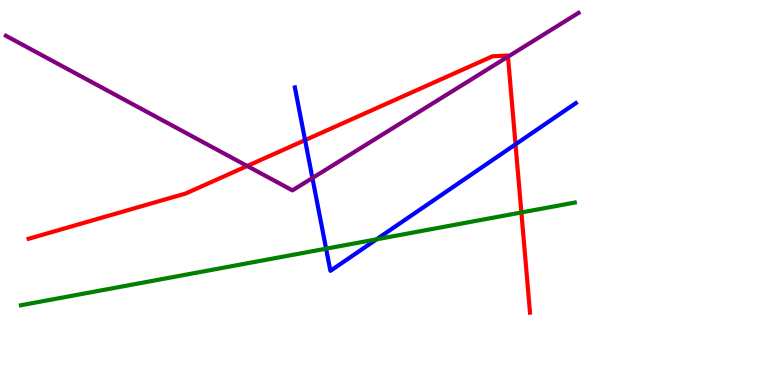[{'lines': ['blue', 'red'], 'intersections': [{'x': 3.94, 'y': 6.36}, {'x': 6.65, 'y': 6.25}]}, {'lines': ['green', 'red'], 'intersections': [{'x': 6.73, 'y': 4.48}]}, {'lines': ['purple', 'red'], 'intersections': [{'x': 3.19, 'y': 5.69}, {'x': 6.55, 'y': 8.53}]}, {'lines': ['blue', 'green'], 'intersections': [{'x': 4.21, 'y': 3.54}, {'x': 4.86, 'y': 3.78}]}, {'lines': ['blue', 'purple'], 'intersections': [{'x': 4.03, 'y': 5.38}]}, {'lines': ['green', 'purple'], 'intersections': []}]